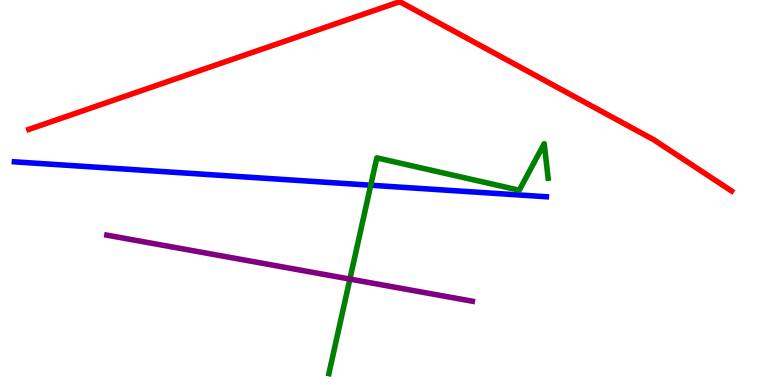[{'lines': ['blue', 'red'], 'intersections': []}, {'lines': ['green', 'red'], 'intersections': []}, {'lines': ['purple', 'red'], 'intersections': []}, {'lines': ['blue', 'green'], 'intersections': [{'x': 4.78, 'y': 5.19}]}, {'lines': ['blue', 'purple'], 'intersections': []}, {'lines': ['green', 'purple'], 'intersections': [{'x': 4.51, 'y': 2.75}]}]